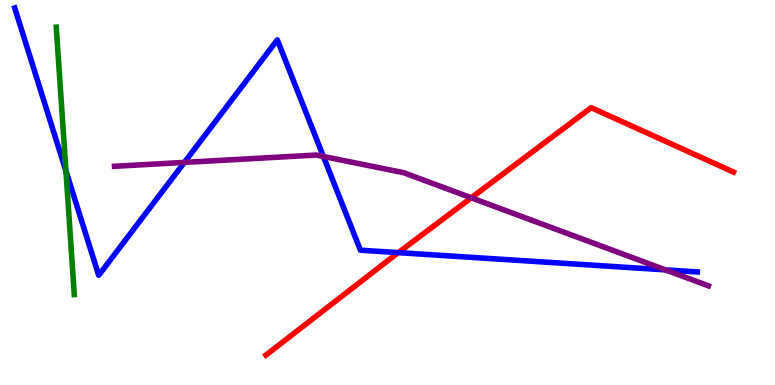[{'lines': ['blue', 'red'], 'intersections': [{'x': 5.14, 'y': 3.44}]}, {'lines': ['green', 'red'], 'intersections': []}, {'lines': ['purple', 'red'], 'intersections': [{'x': 6.08, 'y': 4.86}]}, {'lines': ['blue', 'green'], 'intersections': [{'x': 0.851, 'y': 5.56}]}, {'lines': ['blue', 'purple'], 'intersections': [{'x': 2.38, 'y': 5.78}, {'x': 4.17, 'y': 5.94}, {'x': 8.59, 'y': 2.99}]}, {'lines': ['green', 'purple'], 'intersections': []}]